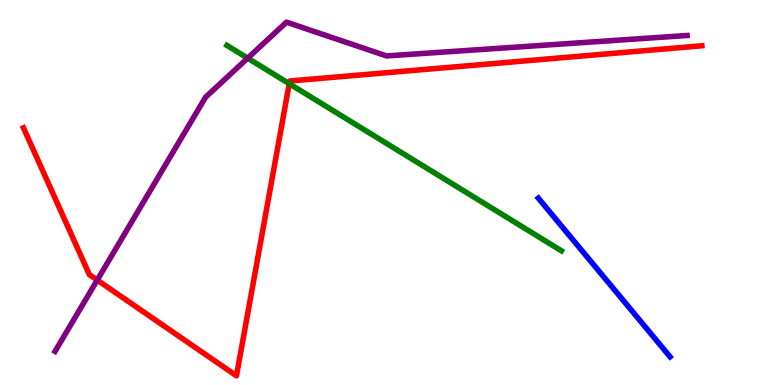[{'lines': ['blue', 'red'], 'intersections': []}, {'lines': ['green', 'red'], 'intersections': [{'x': 3.73, 'y': 7.83}]}, {'lines': ['purple', 'red'], 'intersections': [{'x': 1.25, 'y': 2.73}]}, {'lines': ['blue', 'green'], 'intersections': []}, {'lines': ['blue', 'purple'], 'intersections': []}, {'lines': ['green', 'purple'], 'intersections': [{'x': 3.2, 'y': 8.49}]}]